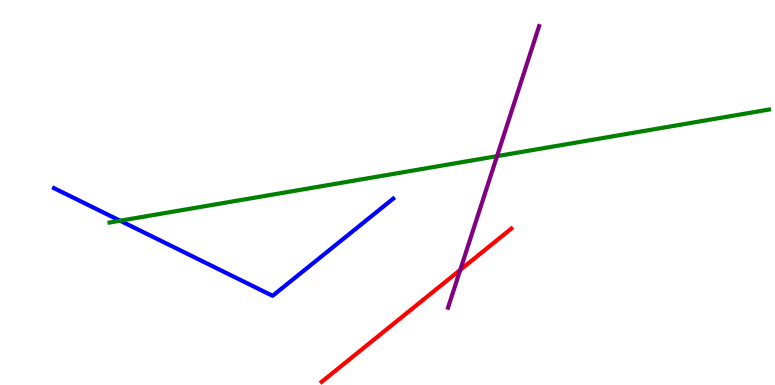[{'lines': ['blue', 'red'], 'intersections': []}, {'lines': ['green', 'red'], 'intersections': []}, {'lines': ['purple', 'red'], 'intersections': [{'x': 5.94, 'y': 2.99}]}, {'lines': ['blue', 'green'], 'intersections': [{'x': 1.55, 'y': 4.27}]}, {'lines': ['blue', 'purple'], 'intersections': []}, {'lines': ['green', 'purple'], 'intersections': [{'x': 6.41, 'y': 5.94}]}]